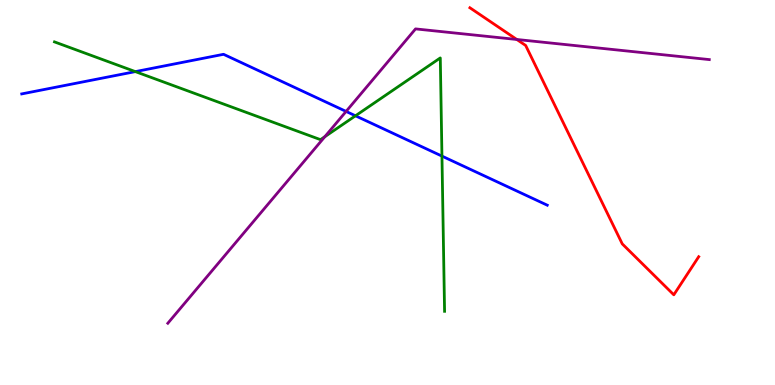[{'lines': ['blue', 'red'], 'intersections': []}, {'lines': ['green', 'red'], 'intersections': []}, {'lines': ['purple', 'red'], 'intersections': [{'x': 6.67, 'y': 8.97}]}, {'lines': ['blue', 'green'], 'intersections': [{'x': 1.75, 'y': 8.14}, {'x': 4.59, 'y': 6.99}, {'x': 5.7, 'y': 5.95}]}, {'lines': ['blue', 'purple'], 'intersections': [{'x': 4.47, 'y': 7.11}]}, {'lines': ['green', 'purple'], 'intersections': [{'x': 4.19, 'y': 6.45}]}]